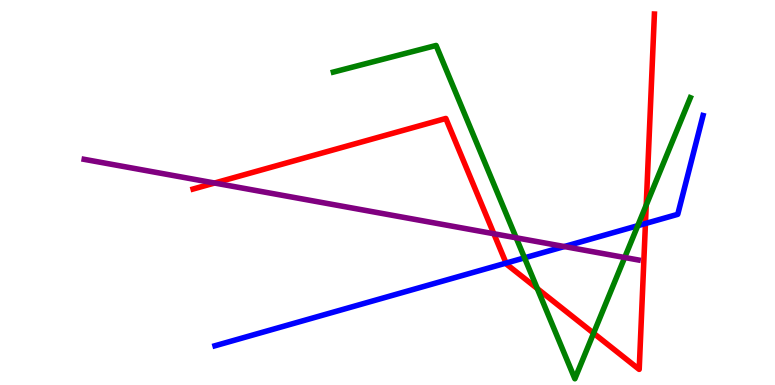[{'lines': ['blue', 'red'], 'intersections': [{'x': 6.53, 'y': 3.17}, {'x': 8.33, 'y': 4.19}]}, {'lines': ['green', 'red'], 'intersections': [{'x': 6.93, 'y': 2.5}, {'x': 7.66, 'y': 1.34}, {'x': 8.34, 'y': 4.67}]}, {'lines': ['purple', 'red'], 'intersections': [{'x': 2.77, 'y': 5.25}, {'x': 6.37, 'y': 3.93}]}, {'lines': ['blue', 'green'], 'intersections': [{'x': 6.77, 'y': 3.3}, {'x': 8.23, 'y': 4.14}]}, {'lines': ['blue', 'purple'], 'intersections': [{'x': 7.28, 'y': 3.6}]}, {'lines': ['green', 'purple'], 'intersections': [{'x': 6.66, 'y': 3.82}, {'x': 8.06, 'y': 3.31}]}]